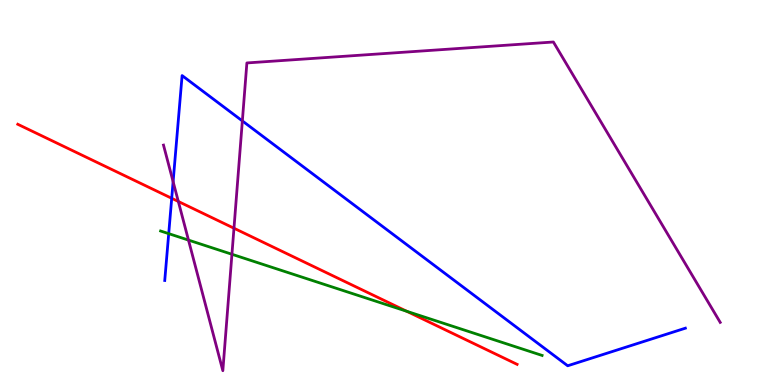[{'lines': ['blue', 'red'], 'intersections': [{'x': 2.22, 'y': 4.85}]}, {'lines': ['green', 'red'], 'intersections': [{'x': 5.25, 'y': 1.92}]}, {'lines': ['purple', 'red'], 'intersections': [{'x': 2.3, 'y': 4.77}, {'x': 3.02, 'y': 4.07}]}, {'lines': ['blue', 'green'], 'intersections': [{'x': 2.18, 'y': 3.93}]}, {'lines': ['blue', 'purple'], 'intersections': [{'x': 2.23, 'y': 5.28}, {'x': 3.13, 'y': 6.86}]}, {'lines': ['green', 'purple'], 'intersections': [{'x': 2.43, 'y': 3.76}, {'x': 2.99, 'y': 3.4}]}]